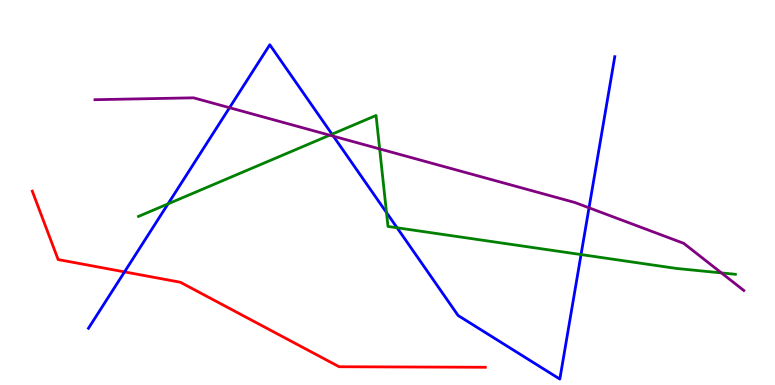[{'lines': ['blue', 'red'], 'intersections': [{'x': 1.61, 'y': 2.94}]}, {'lines': ['green', 'red'], 'intersections': []}, {'lines': ['purple', 'red'], 'intersections': []}, {'lines': ['blue', 'green'], 'intersections': [{'x': 2.17, 'y': 4.7}, {'x': 4.28, 'y': 6.51}, {'x': 4.99, 'y': 4.48}, {'x': 5.12, 'y': 4.08}, {'x': 7.5, 'y': 3.39}]}, {'lines': ['blue', 'purple'], 'intersections': [{'x': 2.96, 'y': 7.2}, {'x': 4.3, 'y': 6.46}, {'x': 7.6, 'y': 4.6}]}, {'lines': ['green', 'purple'], 'intersections': [{'x': 4.25, 'y': 6.49}, {'x': 4.9, 'y': 6.13}, {'x': 9.31, 'y': 2.91}]}]